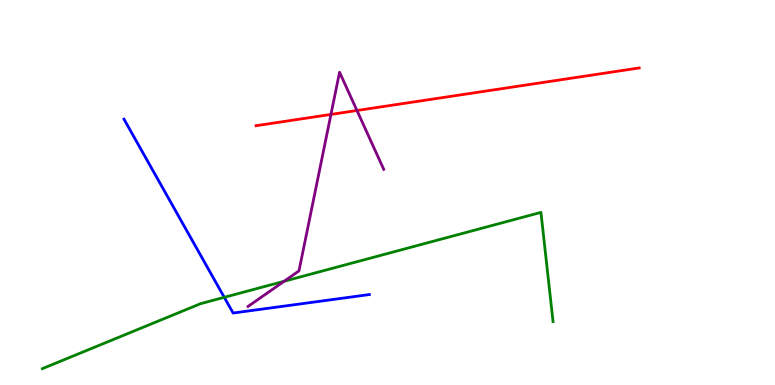[{'lines': ['blue', 'red'], 'intersections': []}, {'lines': ['green', 'red'], 'intersections': []}, {'lines': ['purple', 'red'], 'intersections': [{'x': 4.27, 'y': 7.03}, {'x': 4.61, 'y': 7.13}]}, {'lines': ['blue', 'green'], 'intersections': [{'x': 2.89, 'y': 2.28}]}, {'lines': ['blue', 'purple'], 'intersections': []}, {'lines': ['green', 'purple'], 'intersections': [{'x': 3.67, 'y': 2.69}]}]